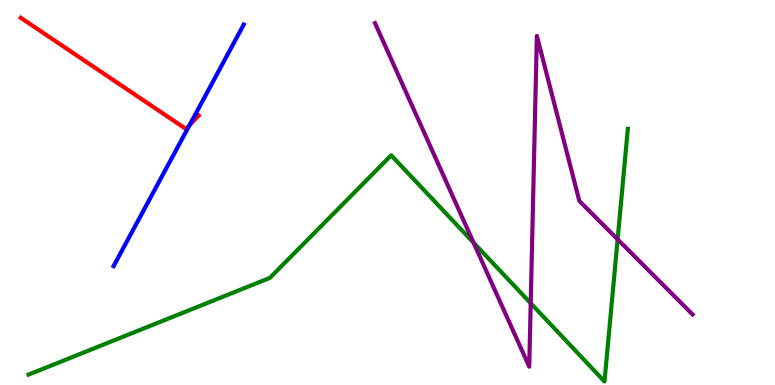[{'lines': ['blue', 'red'], 'intersections': [{'x': 2.44, 'y': 6.75}]}, {'lines': ['green', 'red'], 'intersections': []}, {'lines': ['purple', 'red'], 'intersections': []}, {'lines': ['blue', 'green'], 'intersections': []}, {'lines': ['blue', 'purple'], 'intersections': []}, {'lines': ['green', 'purple'], 'intersections': [{'x': 6.11, 'y': 3.7}, {'x': 6.85, 'y': 2.12}, {'x': 7.97, 'y': 3.78}]}]